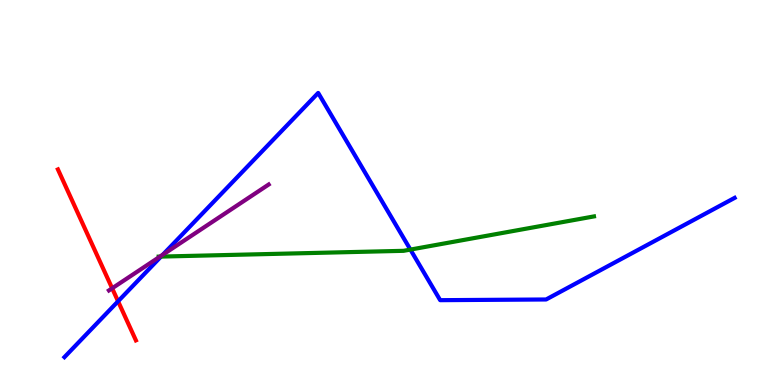[{'lines': ['blue', 'red'], 'intersections': [{'x': 1.52, 'y': 2.17}]}, {'lines': ['green', 'red'], 'intersections': []}, {'lines': ['purple', 'red'], 'intersections': [{'x': 1.45, 'y': 2.51}]}, {'lines': ['blue', 'green'], 'intersections': [{'x': 2.08, 'y': 3.34}, {'x': 5.3, 'y': 3.52}]}, {'lines': ['blue', 'purple'], 'intersections': [{'x': 2.1, 'y': 3.38}]}, {'lines': ['green', 'purple'], 'intersections': [{'x': 2.06, 'y': 3.33}]}]